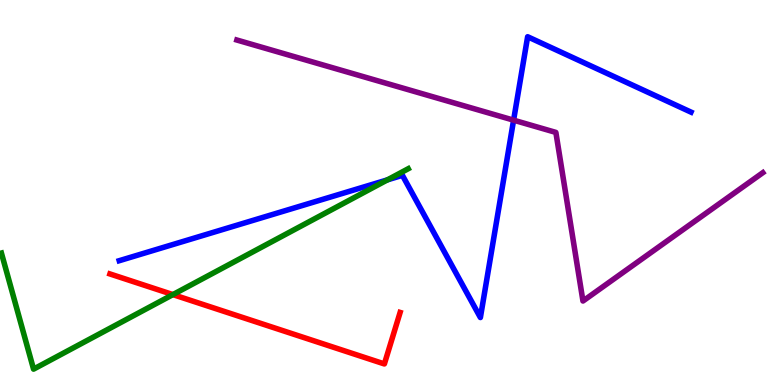[{'lines': ['blue', 'red'], 'intersections': []}, {'lines': ['green', 'red'], 'intersections': [{'x': 2.23, 'y': 2.35}]}, {'lines': ['purple', 'red'], 'intersections': []}, {'lines': ['blue', 'green'], 'intersections': [{'x': 5.0, 'y': 5.33}]}, {'lines': ['blue', 'purple'], 'intersections': [{'x': 6.63, 'y': 6.88}]}, {'lines': ['green', 'purple'], 'intersections': []}]